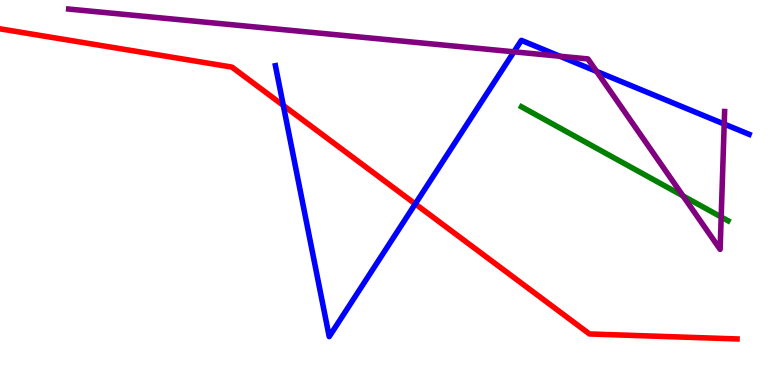[{'lines': ['blue', 'red'], 'intersections': [{'x': 3.66, 'y': 7.26}, {'x': 5.36, 'y': 4.7}]}, {'lines': ['green', 'red'], 'intersections': []}, {'lines': ['purple', 'red'], 'intersections': []}, {'lines': ['blue', 'green'], 'intersections': []}, {'lines': ['blue', 'purple'], 'intersections': [{'x': 6.63, 'y': 8.65}, {'x': 7.22, 'y': 8.54}, {'x': 7.7, 'y': 8.15}, {'x': 9.34, 'y': 6.78}]}, {'lines': ['green', 'purple'], 'intersections': [{'x': 8.81, 'y': 4.91}, {'x': 9.31, 'y': 4.36}]}]